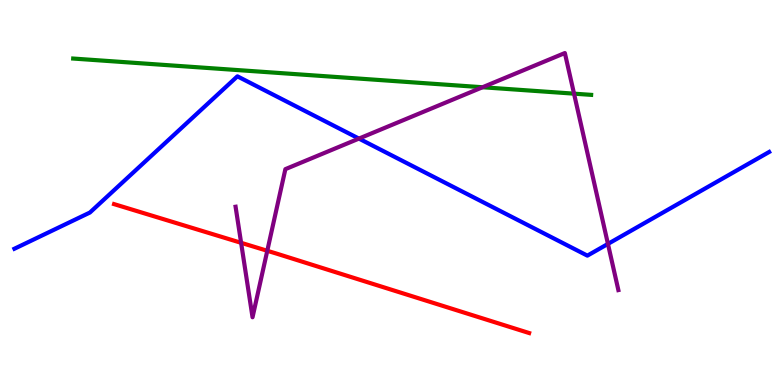[{'lines': ['blue', 'red'], 'intersections': []}, {'lines': ['green', 'red'], 'intersections': []}, {'lines': ['purple', 'red'], 'intersections': [{'x': 3.11, 'y': 3.69}, {'x': 3.45, 'y': 3.49}]}, {'lines': ['blue', 'green'], 'intersections': []}, {'lines': ['blue', 'purple'], 'intersections': [{'x': 4.63, 'y': 6.4}, {'x': 7.84, 'y': 3.66}]}, {'lines': ['green', 'purple'], 'intersections': [{'x': 6.23, 'y': 7.73}, {'x': 7.41, 'y': 7.57}]}]